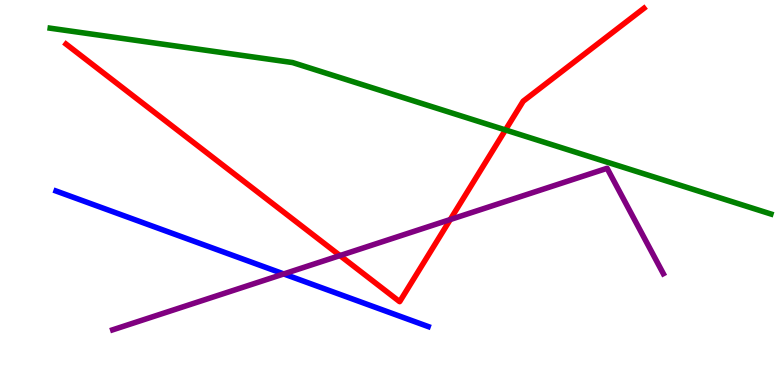[{'lines': ['blue', 'red'], 'intersections': []}, {'lines': ['green', 'red'], 'intersections': [{'x': 6.52, 'y': 6.62}]}, {'lines': ['purple', 'red'], 'intersections': [{'x': 4.39, 'y': 3.36}, {'x': 5.81, 'y': 4.3}]}, {'lines': ['blue', 'green'], 'intersections': []}, {'lines': ['blue', 'purple'], 'intersections': [{'x': 3.66, 'y': 2.88}]}, {'lines': ['green', 'purple'], 'intersections': []}]